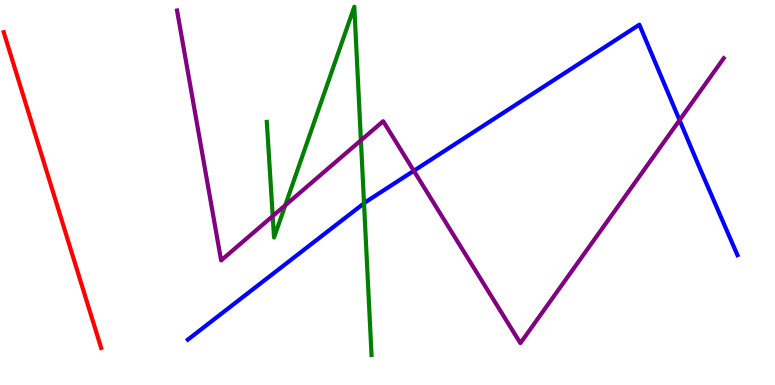[{'lines': ['blue', 'red'], 'intersections': []}, {'lines': ['green', 'red'], 'intersections': []}, {'lines': ['purple', 'red'], 'intersections': []}, {'lines': ['blue', 'green'], 'intersections': [{'x': 4.7, 'y': 4.72}]}, {'lines': ['blue', 'purple'], 'intersections': [{'x': 5.34, 'y': 5.56}, {'x': 8.77, 'y': 6.88}]}, {'lines': ['green', 'purple'], 'intersections': [{'x': 3.52, 'y': 4.39}, {'x': 3.68, 'y': 4.67}, {'x': 4.66, 'y': 6.35}]}]